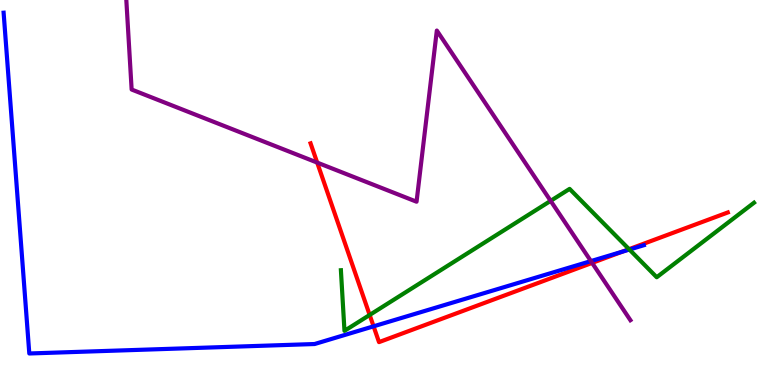[{'lines': ['blue', 'red'], 'intersections': [{'x': 4.82, 'y': 1.52}, {'x': 8.03, 'y': 3.46}]}, {'lines': ['green', 'red'], 'intersections': [{'x': 4.77, 'y': 1.82}, {'x': 8.12, 'y': 3.53}]}, {'lines': ['purple', 'red'], 'intersections': [{'x': 4.09, 'y': 5.78}, {'x': 7.64, 'y': 3.17}]}, {'lines': ['blue', 'green'], 'intersections': [{'x': 8.12, 'y': 3.52}]}, {'lines': ['blue', 'purple'], 'intersections': [{'x': 7.62, 'y': 3.22}]}, {'lines': ['green', 'purple'], 'intersections': [{'x': 7.11, 'y': 4.78}]}]